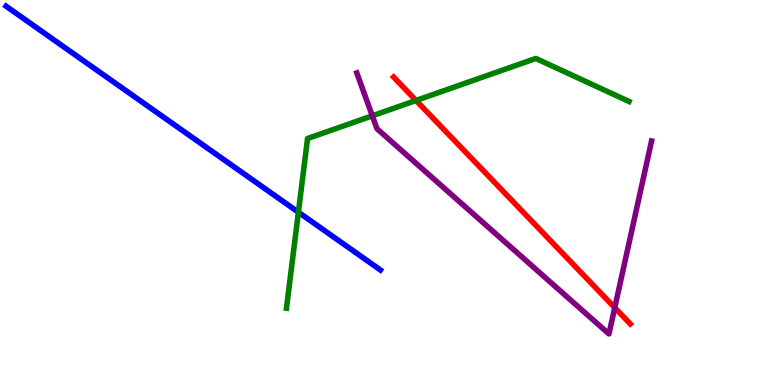[{'lines': ['blue', 'red'], 'intersections': []}, {'lines': ['green', 'red'], 'intersections': [{'x': 5.37, 'y': 7.39}]}, {'lines': ['purple', 'red'], 'intersections': [{'x': 7.93, 'y': 2.01}]}, {'lines': ['blue', 'green'], 'intersections': [{'x': 3.85, 'y': 4.49}]}, {'lines': ['blue', 'purple'], 'intersections': []}, {'lines': ['green', 'purple'], 'intersections': [{'x': 4.8, 'y': 6.99}]}]